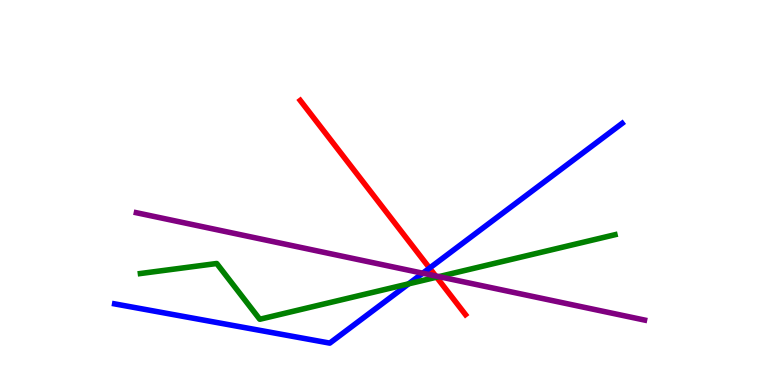[{'lines': ['blue', 'red'], 'intersections': [{'x': 5.54, 'y': 3.04}]}, {'lines': ['green', 'red'], 'intersections': [{'x': 5.63, 'y': 2.8}]}, {'lines': ['purple', 'red'], 'intersections': [{'x': 5.62, 'y': 2.83}]}, {'lines': ['blue', 'green'], 'intersections': [{'x': 5.27, 'y': 2.63}]}, {'lines': ['blue', 'purple'], 'intersections': [{'x': 5.45, 'y': 2.9}]}, {'lines': ['green', 'purple'], 'intersections': [{'x': 5.66, 'y': 2.81}]}]